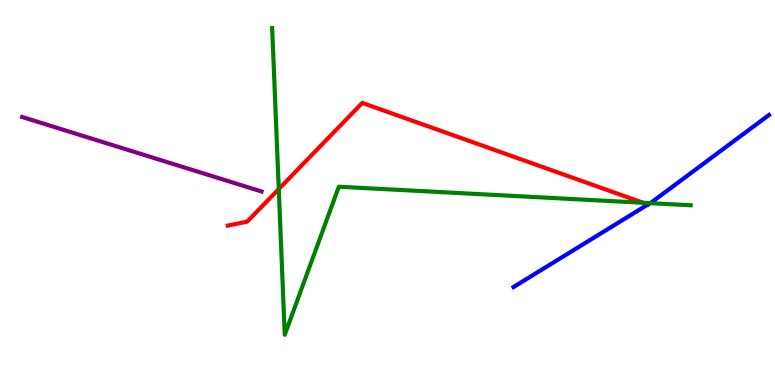[{'lines': ['blue', 'red'], 'intersections': []}, {'lines': ['green', 'red'], 'intersections': [{'x': 3.6, 'y': 5.09}, {'x': 8.3, 'y': 4.73}]}, {'lines': ['purple', 'red'], 'intersections': []}, {'lines': ['blue', 'green'], 'intersections': [{'x': 8.39, 'y': 4.72}]}, {'lines': ['blue', 'purple'], 'intersections': []}, {'lines': ['green', 'purple'], 'intersections': []}]